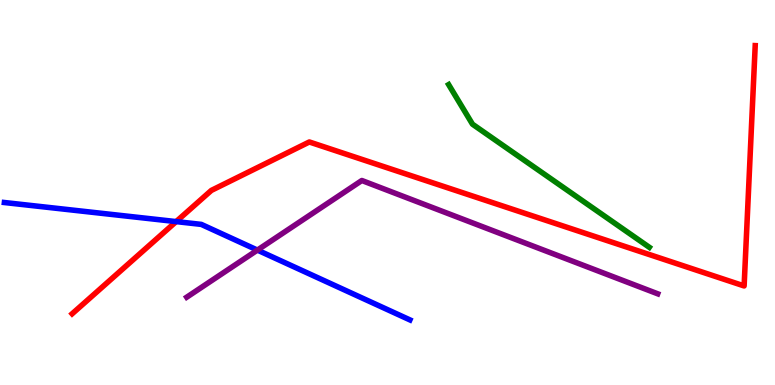[{'lines': ['blue', 'red'], 'intersections': [{'x': 2.27, 'y': 4.24}]}, {'lines': ['green', 'red'], 'intersections': []}, {'lines': ['purple', 'red'], 'intersections': []}, {'lines': ['blue', 'green'], 'intersections': []}, {'lines': ['blue', 'purple'], 'intersections': [{'x': 3.32, 'y': 3.5}]}, {'lines': ['green', 'purple'], 'intersections': []}]